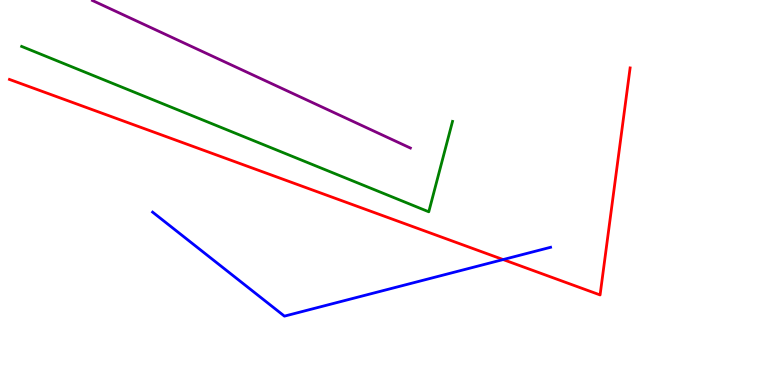[{'lines': ['blue', 'red'], 'intersections': [{'x': 6.49, 'y': 3.26}]}, {'lines': ['green', 'red'], 'intersections': []}, {'lines': ['purple', 'red'], 'intersections': []}, {'lines': ['blue', 'green'], 'intersections': []}, {'lines': ['blue', 'purple'], 'intersections': []}, {'lines': ['green', 'purple'], 'intersections': []}]